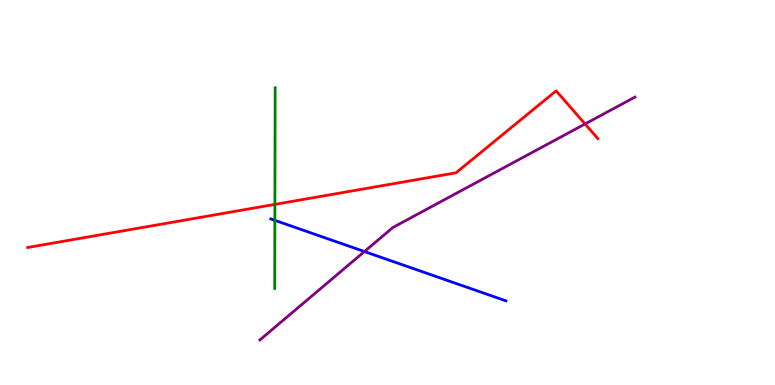[{'lines': ['blue', 'red'], 'intersections': []}, {'lines': ['green', 'red'], 'intersections': [{'x': 3.55, 'y': 4.69}]}, {'lines': ['purple', 'red'], 'intersections': [{'x': 7.55, 'y': 6.78}]}, {'lines': ['blue', 'green'], 'intersections': [{'x': 3.55, 'y': 4.28}]}, {'lines': ['blue', 'purple'], 'intersections': [{'x': 4.7, 'y': 3.47}]}, {'lines': ['green', 'purple'], 'intersections': []}]